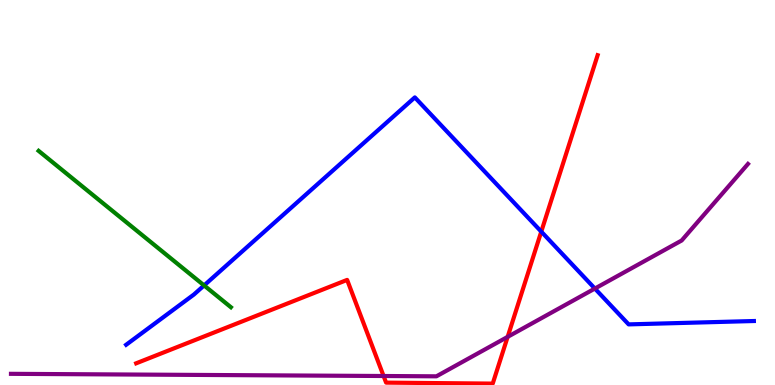[{'lines': ['blue', 'red'], 'intersections': [{'x': 6.98, 'y': 3.98}]}, {'lines': ['green', 'red'], 'intersections': []}, {'lines': ['purple', 'red'], 'intersections': [{'x': 4.95, 'y': 0.234}, {'x': 6.55, 'y': 1.25}]}, {'lines': ['blue', 'green'], 'intersections': [{'x': 2.63, 'y': 2.59}]}, {'lines': ['blue', 'purple'], 'intersections': [{'x': 7.68, 'y': 2.51}]}, {'lines': ['green', 'purple'], 'intersections': []}]